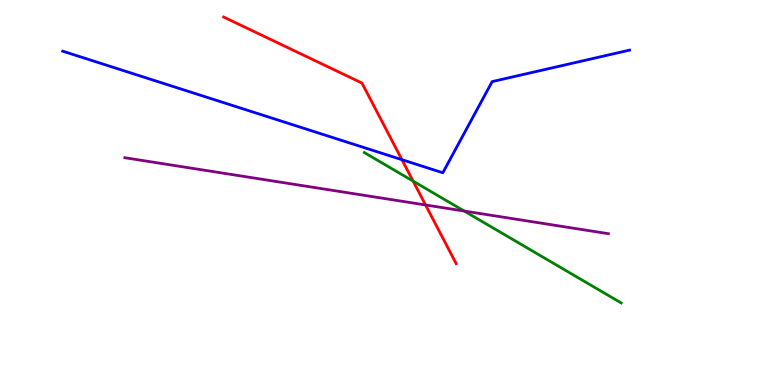[{'lines': ['blue', 'red'], 'intersections': [{'x': 5.19, 'y': 5.85}]}, {'lines': ['green', 'red'], 'intersections': [{'x': 5.33, 'y': 5.3}]}, {'lines': ['purple', 'red'], 'intersections': [{'x': 5.49, 'y': 4.68}]}, {'lines': ['blue', 'green'], 'intersections': []}, {'lines': ['blue', 'purple'], 'intersections': []}, {'lines': ['green', 'purple'], 'intersections': [{'x': 5.99, 'y': 4.52}]}]